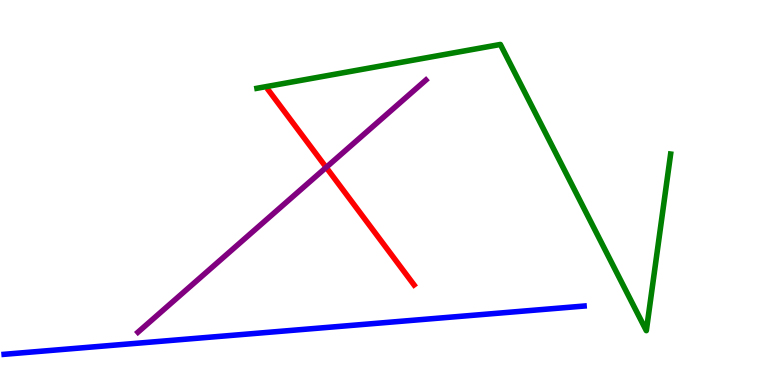[{'lines': ['blue', 'red'], 'intersections': []}, {'lines': ['green', 'red'], 'intersections': []}, {'lines': ['purple', 'red'], 'intersections': [{'x': 4.21, 'y': 5.65}]}, {'lines': ['blue', 'green'], 'intersections': []}, {'lines': ['blue', 'purple'], 'intersections': []}, {'lines': ['green', 'purple'], 'intersections': []}]